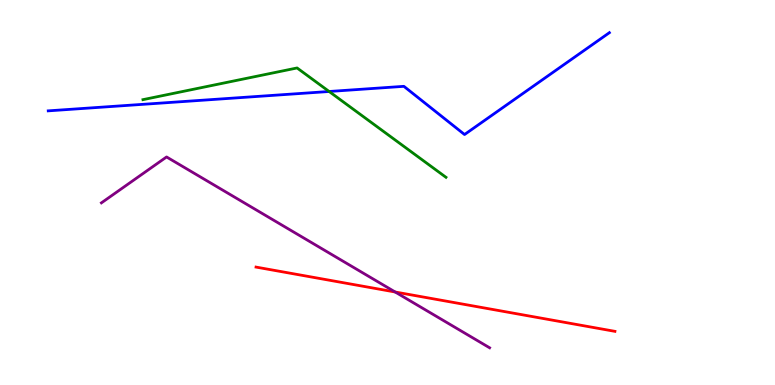[{'lines': ['blue', 'red'], 'intersections': []}, {'lines': ['green', 'red'], 'intersections': []}, {'lines': ['purple', 'red'], 'intersections': [{'x': 5.1, 'y': 2.42}]}, {'lines': ['blue', 'green'], 'intersections': [{'x': 4.25, 'y': 7.62}]}, {'lines': ['blue', 'purple'], 'intersections': []}, {'lines': ['green', 'purple'], 'intersections': []}]